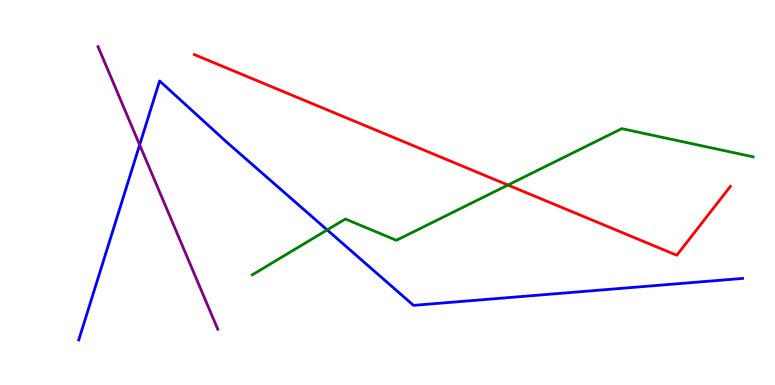[{'lines': ['blue', 'red'], 'intersections': []}, {'lines': ['green', 'red'], 'intersections': [{'x': 6.55, 'y': 5.19}]}, {'lines': ['purple', 'red'], 'intersections': []}, {'lines': ['blue', 'green'], 'intersections': [{'x': 4.22, 'y': 4.03}]}, {'lines': ['blue', 'purple'], 'intersections': [{'x': 1.8, 'y': 6.24}]}, {'lines': ['green', 'purple'], 'intersections': []}]